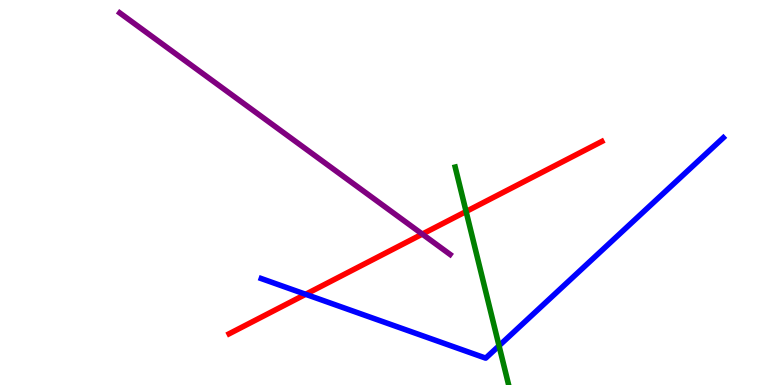[{'lines': ['blue', 'red'], 'intersections': [{'x': 3.94, 'y': 2.36}]}, {'lines': ['green', 'red'], 'intersections': [{'x': 6.01, 'y': 4.51}]}, {'lines': ['purple', 'red'], 'intersections': [{'x': 5.45, 'y': 3.92}]}, {'lines': ['blue', 'green'], 'intersections': [{'x': 6.44, 'y': 1.02}]}, {'lines': ['blue', 'purple'], 'intersections': []}, {'lines': ['green', 'purple'], 'intersections': []}]